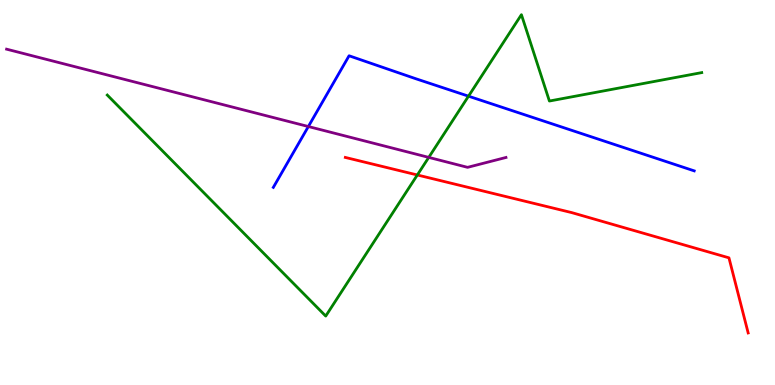[{'lines': ['blue', 'red'], 'intersections': []}, {'lines': ['green', 'red'], 'intersections': [{'x': 5.38, 'y': 5.46}]}, {'lines': ['purple', 'red'], 'intersections': []}, {'lines': ['blue', 'green'], 'intersections': [{'x': 6.05, 'y': 7.5}]}, {'lines': ['blue', 'purple'], 'intersections': [{'x': 3.98, 'y': 6.71}]}, {'lines': ['green', 'purple'], 'intersections': [{'x': 5.53, 'y': 5.91}]}]